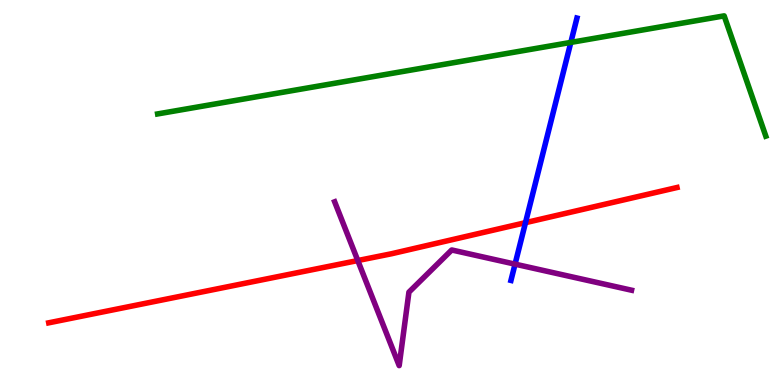[{'lines': ['blue', 'red'], 'intersections': [{'x': 6.78, 'y': 4.22}]}, {'lines': ['green', 'red'], 'intersections': []}, {'lines': ['purple', 'red'], 'intersections': [{'x': 4.62, 'y': 3.23}]}, {'lines': ['blue', 'green'], 'intersections': [{'x': 7.37, 'y': 8.9}]}, {'lines': ['blue', 'purple'], 'intersections': [{'x': 6.65, 'y': 3.14}]}, {'lines': ['green', 'purple'], 'intersections': []}]